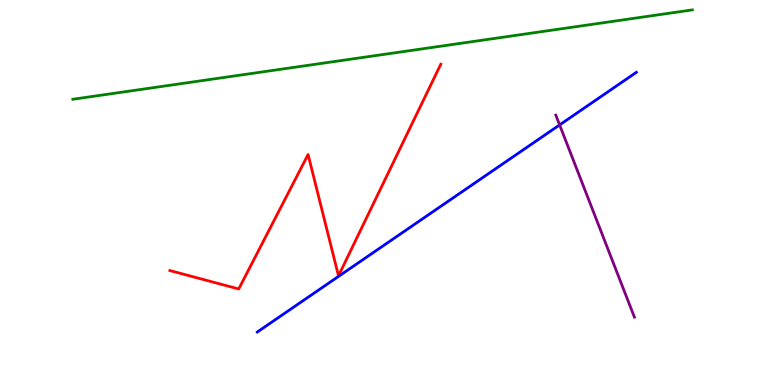[{'lines': ['blue', 'red'], 'intersections': []}, {'lines': ['green', 'red'], 'intersections': []}, {'lines': ['purple', 'red'], 'intersections': []}, {'lines': ['blue', 'green'], 'intersections': []}, {'lines': ['blue', 'purple'], 'intersections': [{'x': 7.22, 'y': 6.76}]}, {'lines': ['green', 'purple'], 'intersections': []}]